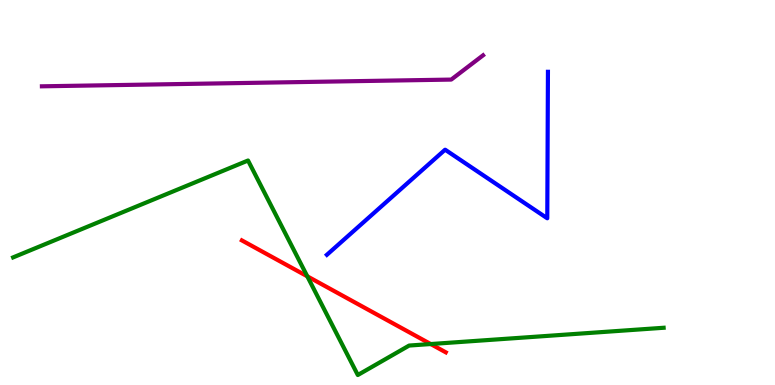[{'lines': ['blue', 'red'], 'intersections': []}, {'lines': ['green', 'red'], 'intersections': [{'x': 3.97, 'y': 2.82}, {'x': 5.56, 'y': 1.06}]}, {'lines': ['purple', 'red'], 'intersections': []}, {'lines': ['blue', 'green'], 'intersections': []}, {'lines': ['blue', 'purple'], 'intersections': []}, {'lines': ['green', 'purple'], 'intersections': []}]